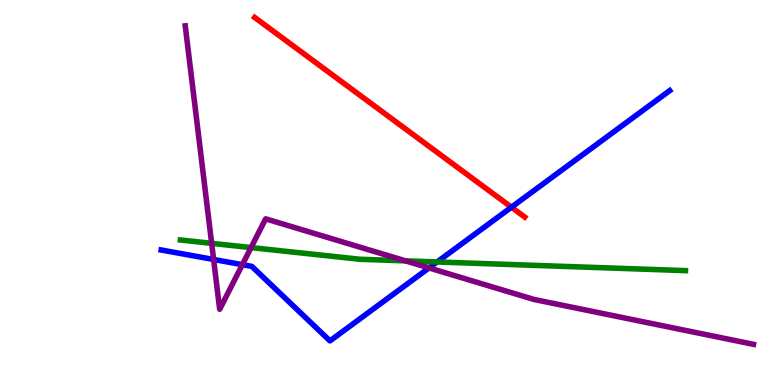[{'lines': ['blue', 'red'], 'intersections': [{'x': 6.6, 'y': 4.62}]}, {'lines': ['green', 'red'], 'intersections': []}, {'lines': ['purple', 'red'], 'intersections': []}, {'lines': ['blue', 'green'], 'intersections': [{'x': 5.64, 'y': 3.2}]}, {'lines': ['blue', 'purple'], 'intersections': [{'x': 2.76, 'y': 3.26}, {'x': 3.13, 'y': 3.13}, {'x': 5.54, 'y': 3.04}]}, {'lines': ['green', 'purple'], 'intersections': [{'x': 2.73, 'y': 3.68}, {'x': 3.24, 'y': 3.57}, {'x': 5.23, 'y': 3.22}]}]